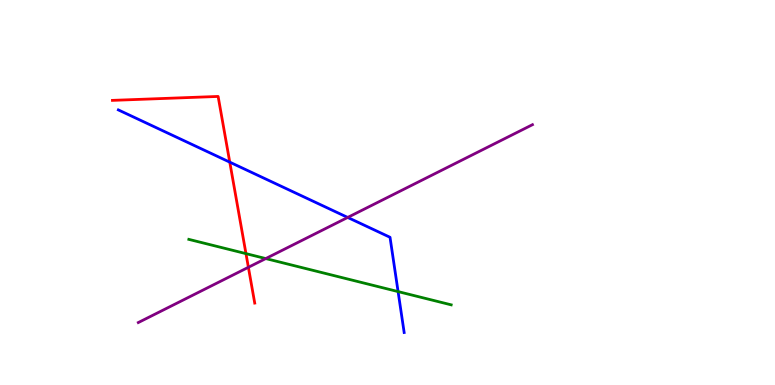[{'lines': ['blue', 'red'], 'intersections': [{'x': 2.96, 'y': 5.79}]}, {'lines': ['green', 'red'], 'intersections': [{'x': 3.17, 'y': 3.41}]}, {'lines': ['purple', 'red'], 'intersections': [{'x': 3.21, 'y': 3.06}]}, {'lines': ['blue', 'green'], 'intersections': [{'x': 5.14, 'y': 2.43}]}, {'lines': ['blue', 'purple'], 'intersections': [{'x': 4.49, 'y': 4.35}]}, {'lines': ['green', 'purple'], 'intersections': [{'x': 3.43, 'y': 3.28}]}]